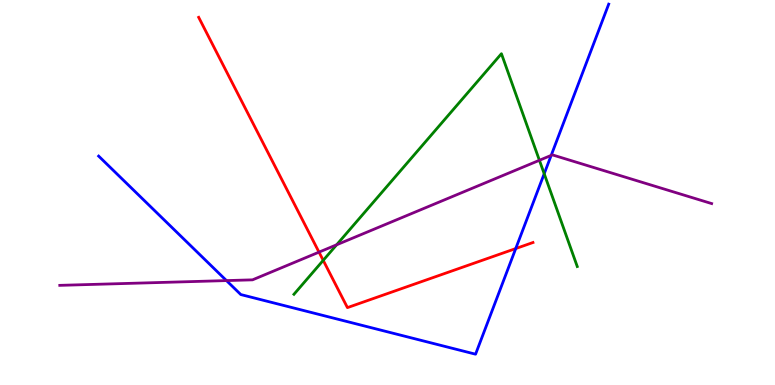[{'lines': ['blue', 'red'], 'intersections': [{'x': 6.65, 'y': 3.54}]}, {'lines': ['green', 'red'], 'intersections': [{'x': 4.17, 'y': 3.24}]}, {'lines': ['purple', 'red'], 'intersections': [{'x': 4.12, 'y': 3.45}]}, {'lines': ['blue', 'green'], 'intersections': [{'x': 7.02, 'y': 5.49}]}, {'lines': ['blue', 'purple'], 'intersections': [{'x': 2.92, 'y': 2.71}, {'x': 7.11, 'y': 5.96}]}, {'lines': ['green', 'purple'], 'intersections': [{'x': 4.34, 'y': 3.64}, {'x': 6.96, 'y': 5.84}]}]